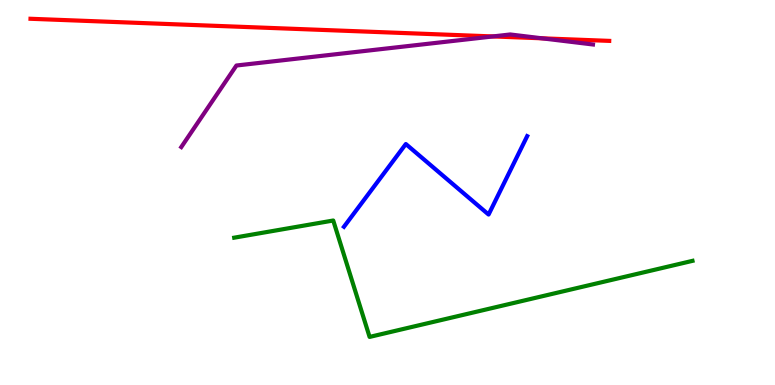[{'lines': ['blue', 'red'], 'intersections': []}, {'lines': ['green', 'red'], 'intersections': []}, {'lines': ['purple', 'red'], 'intersections': [{'x': 6.36, 'y': 9.05}, {'x': 6.99, 'y': 9.01}]}, {'lines': ['blue', 'green'], 'intersections': []}, {'lines': ['blue', 'purple'], 'intersections': []}, {'lines': ['green', 'purple'], 'intersections': []}]